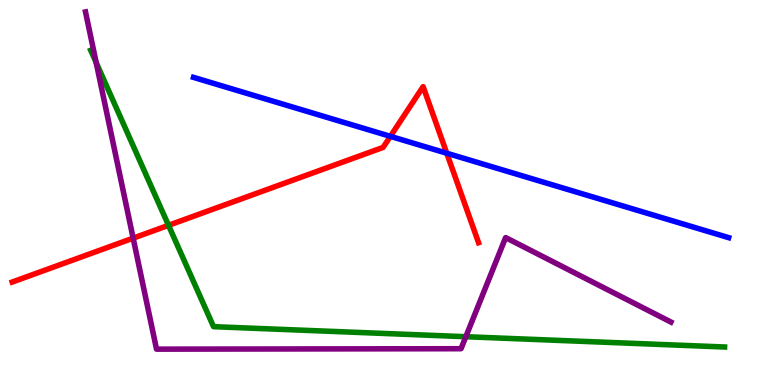[{'lines': ['blue', 'red'], 'intersections': [{'x': 5.04, 'y': 6.46}, {'x': 5.76, 'y': 6.02}]}, {'lines': ['green', 'red'], 'intersections': [{'x': 2.17, 'y': 4.15}]}, {'lines': ['purple', 'red'], 'intersections': [{'x': 1.72, 'y': 3.81}]}, {'lines': ['blue', 'green'], 'intersections': []}, {'lines': ['blue', 'purple'], 'intersections': []}, {'lines': ['green', 'purple'], 'intersections': [{'x': 1.24, 'y': 8.37}, {'x': 6.01, 'y': 1.25}]}]